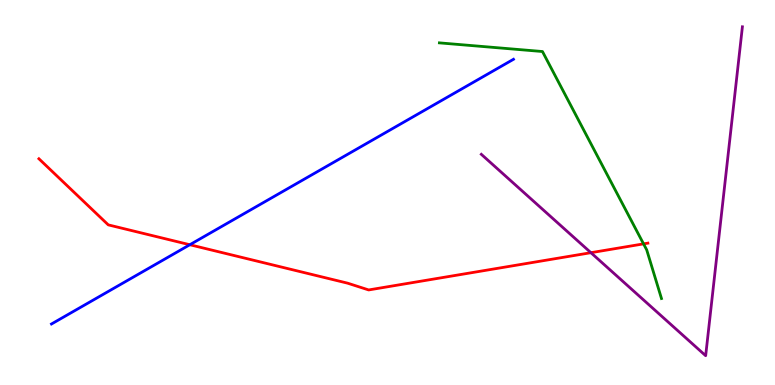[{'lines': ['blue', 'red'], 'intersections': [{'x': 2.45, 'y': 3.64}]}, {'lines': ['green', 'red'], 'intersections': [{'x': 8.3, 'y': 3.67}]}, {'lines': ['purple', 'red'], 'intersections': [{'x': 7.62, 'y': 3.44}]}, {'lines': ['blue', 'green'], 'intersections': []}, {'lines': ['blue', 'purple'], 'intersections': []}, {'lines': ['green', 'purple'], 'intersections': []}]